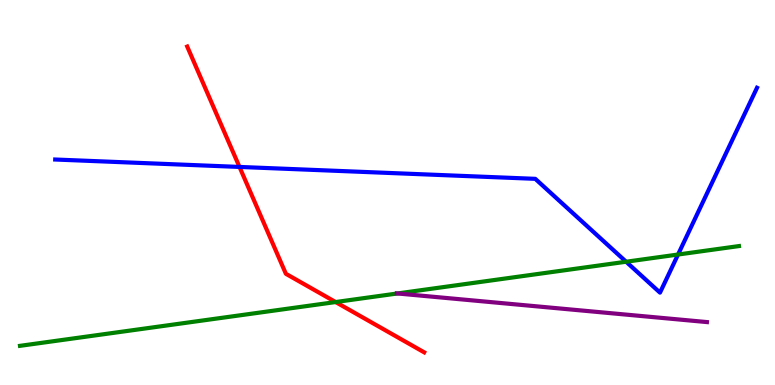[{'lines': ['blue', 'red'], 'intersections': [{'x': 3.09, 'y': 5.66}]}, {'lines': ['green', 'red'], 'intersections': [{'x': 4.33, 'y': 2.15}]}, {'lines': ['purple', 'red'], 'intersections': []}, {'lines': ['blue', 'green'], 'intersections': [{'x': 8.08, 'y': 3.2}, {'x': 8.75, 'y': 3.39}]}, {'lines': ['blue', 'purple'], 'intersections': []}, {'lines': ['green', 'purple'], 'intersections': [{'x': 5.13, 'y': 2.38}]}]